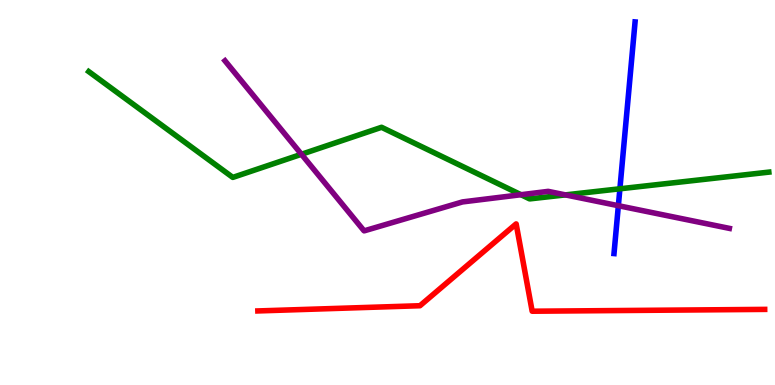[{'lines': ['blue', 'red'], 'intersections': []}, {'lines': ['green', 'red'], 'intersections': []}, {'lines': ['purple', 'red'], 'intersections': []}, {'lines': ['blue', 'green'], 'intersections': [{'x': 8.0, 'y': 5.1}]}, {'lines': ['blue', 'purple'], 'intersections': [{'x': 7.98, 'y': 4.66}]}, {'lines': ['green', 'purple'], 'intersections': [{'x': 3.89, 'y': 5.99}, {'x': 6.72, 'y': 4.94}, {'x': 7.3, 'y': 4.94}]}]